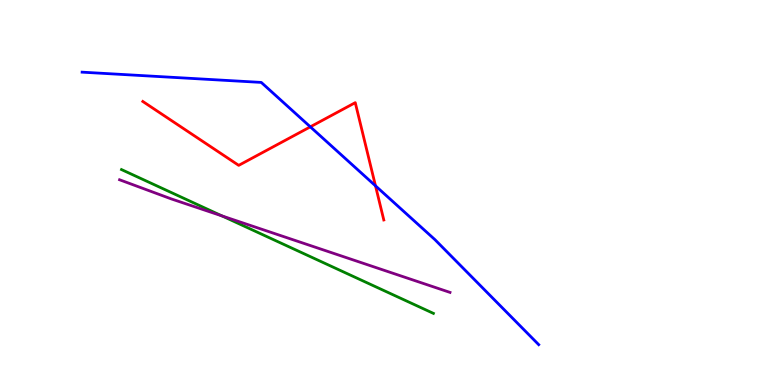[{'lines': ['blue', 'red'], 'intersections': [{'x': 4.0, 'y': 6.71}, {'x': 4.85, 'y': 5.17}]}, {'lines': ['green', 'red'], 'intersections': []}, {'lines': ['purple', 'red'], 'intersections': []}, {'lines': ['blue', 'green'], 'intersections': []}, {'lines': ['blue', 'purple'], 'intersections': []}, {'lines': ['green', 'purple'], 'intersections': [{'x': 2.87, 'y': 4.39}]}]